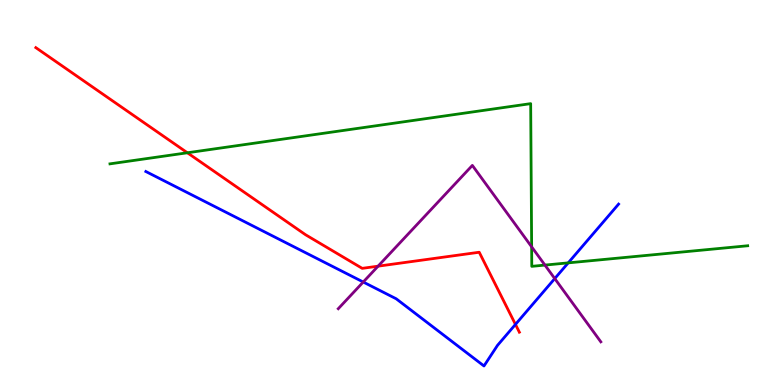[{'lines': ['blue', 'red'], 'intersections': [{'x': 6.65, 'y': 1.57}]}, {'lines': ['green', 'red'], 'intersections': [{'x': 2.42, 'y': 6.03}]}, {'lines': ['purple', 'red'], 'intersections': [{'x': 4.88, 'y': 3.09}]}, {'lines': ['blue', 'green'], 'intersections': [{'x': 7.33, 'y': 3.17}]}, {'lines': ['blue', 'purple'], 'intersections': [{'x': 4.69, 'y': 2.67}, {'x': 7.16, 'y': 2.76}]}, {'lines': ['green', 'purple'], 'intersections': [{'x': 6.86, 'y': 3.59}, {'x': 7.03, 'y': 3.11}]}]